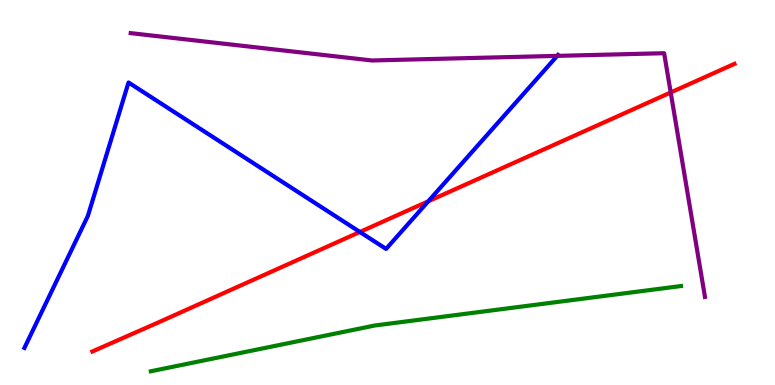[{'lines': ['blue', 'red'], 'intersections': [{'x': 4.64, 'y': 3.97}, {'x': 5.53, 'y': 4.77}]}, {'lines': ['green', 'red'], 'intersections': []}, {'lines': ['purple', 'red'], 'intersections': [{'x': 8.65, 'y': 7.6}]}, {'lines': ['blue', 'green'], 'intersections': []}, {'lines': ['blue', 'purple'], 'intersections': [{'x': 7.19, 'y': 8.55}]}, {'lines': ['green', 'purple'], 'intersections': []}]